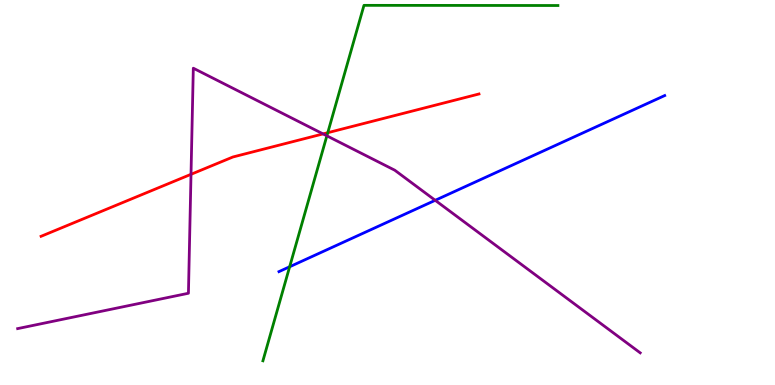[{'lines': ['blue', 'red'], 'intersections': []}, {'lines': ['green', 'red'], 'intersections': [{'x': 4.23, 'y': 6.55}]}, {'lines': ['purple', 'red'], 'intersections': [{'x': 2.46, 'y': 5.47}, {'x': 4.17, 'y': 6.52}]}, {'lines': ['blue', 'green'], 'intersections': [{'x': 3.74, 'y': 3.07}]}, {'lines': ['blue', 'purple'], 'intersections': [{'x': 5.62, 'y': 4.8}]}, {'lines': ['green', 'purple'], 'intersections': [{'x': 4.22, 'y': 6.47}]}]